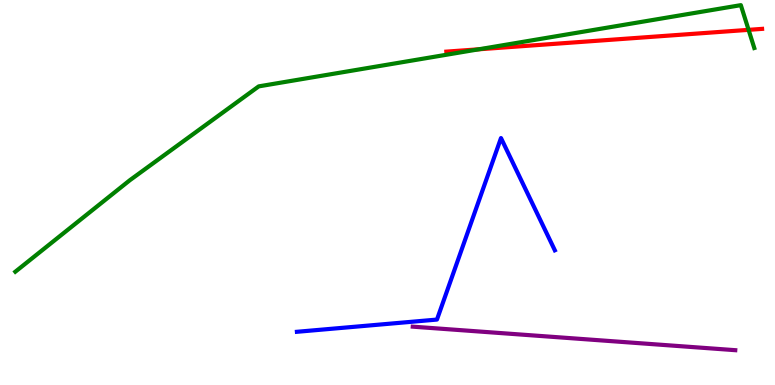[{'lines': ['blue', 'red'], 'intersections': []}, {'lines': ['green', 'red'], 'intersections': [{'x': 6.18, 'y': 8.72}, {'x': 9.66, 'y': 9.22}]}, {'lines': ['purple', 'red'], 'intersections': []}, {'lines': ['blue', 'green'], 'intersections': []}, {'lines': ['blue', 'purple'], 'intersections': []}, {'lines': ['green', 'purple'], 'intersections': []}]